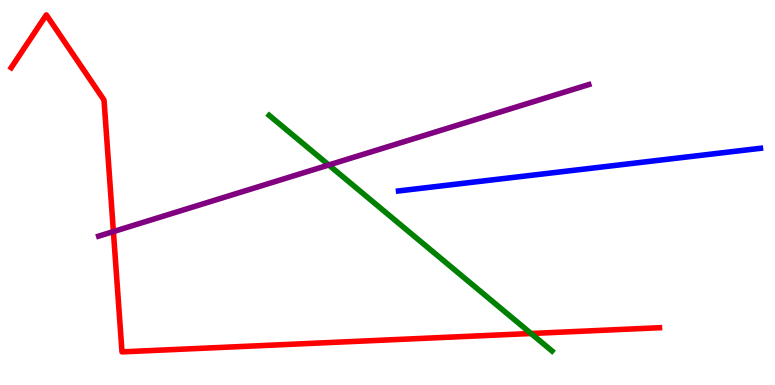[{'lines': ['blue', 'red'], 'intersections': []}, {'lines': ['green', 'red'], 'intersections': [{'x': 6.85, 'y': 1.34}]}, {'lines': ['purple', 'red'], 'intersections': [{'x': 1.46, 'y': 3.99}]}, {'lines': ['blue', 'green'], 'intersections': []}, {'lines': ['blue', 'purple'], 'intersections': []}, {'lines': ['green', 'purple'], 'intersections': [{'x': 4.24, 'y': 5.71}]}]